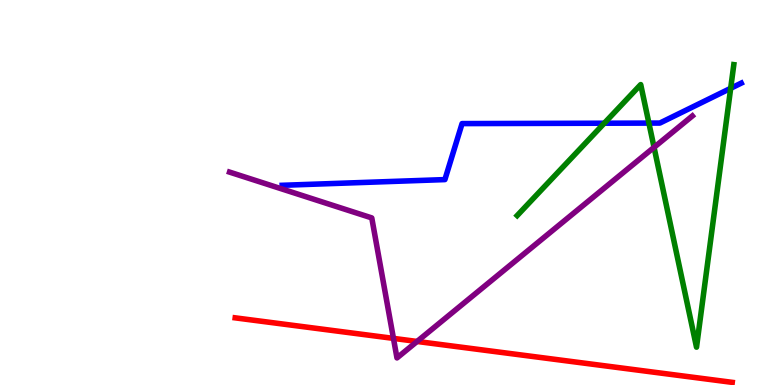[{'lines': ['blue', 'red'], 'intersections': []}, {'lines': ['green', 'red'], 'intersections': []}, {'lines': ['purple', 'red'], 'intersections': [{'x': 5.08, 'y': 1.21}, {'x': 5.38, 'y': 1.13}]}, {'lines': ['blue', 'green'], 'intersections': [{'x': 7.8, 'y': 6.8}, {'x': 8.37, 'y': 6.8}, {'x': 9.43, 'y': 7.71}]}, {'lines': ['blue', 'purple'], 'intersections': []}, {'lines': ['green', 'purple'], 'intersections': [{'x': 8.44, 'y': 6.17}]}]